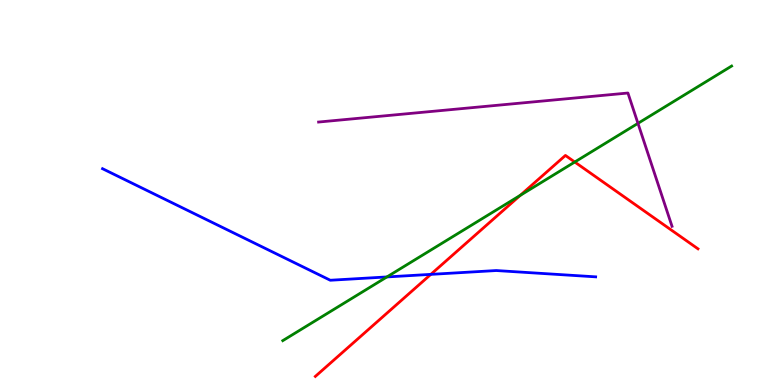[{'lines': ['blue', 'red'], 'intersections': [{'x': 5.56, 'y': 2.87}]}, {'lines': ['green', 'red'], 'intersections': [{'x': 6.71, 'y': 4.93}, {'x': 7.42, 'y': 5.79}]}, {'lines': ['purple', 'red'], 'intersections': []}, {'lines': ['blue', 'green'], 'intersections': [{'x': 4.99, 'y': 2.81}]}, {'lines': ['blue', 'purple'], 'intersections': []}, {'lines': ['green', 'purple'], 'intersections': [{'x': 8.23, 'y': 6.8}]}]